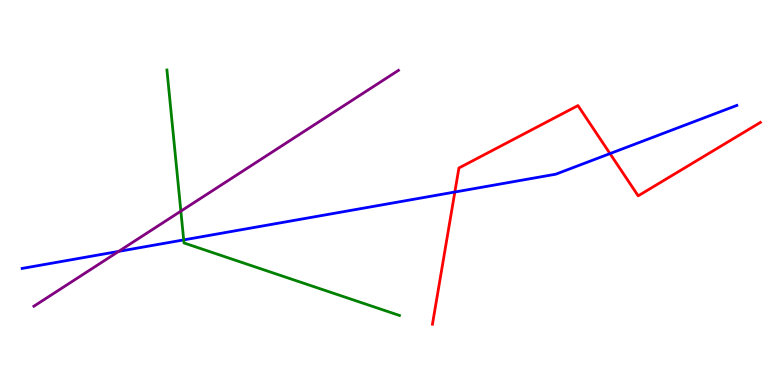[{'lines': ['blue', 'red'], 'intersections': [{'x': 5.87, 'y': 5.01}, {'x': 7.87, 'y': 6.01}]}, {'lines': ['green', 'red'], 'intersections': []}, {'lines': ['purple', 'red'], 'intersections': []}, {'lines': ['blue', 'green'], 'intersections': [{'x': 2.37, 'y': 3.77}]}, {'lines': ['blue', 'purple'], 'intersections': [{'x': 1.53, 'y': 3.47}]}, {'lines': ['green', 'purple'], 'intersections': [{'x': 2.33, 'y': 4.52}]}]